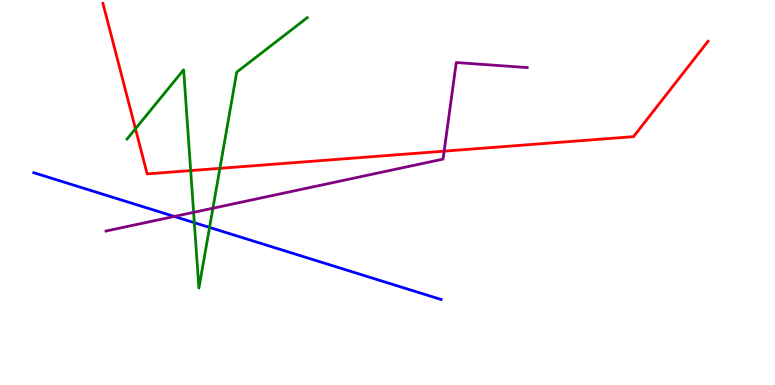[{'lines': ['blue', 'red'], 'intersections': []}, {'lines': ['green', 'red'], 'intersections': [{'x': 1.75, 'y': 6.66}, {'x': 2.46, 'y': 5.57}, {'x': 2.84, 'y': 5.63}]}, {'lines': ['purple', 'red'], 'intersections': [{'x': 5.73, 'y': 6.07}]}, {'lines': ['blue', 'green'], 'intersections': [{'x': 2.51, 'y': 4.22}, {'x': 2.7, 'y': 4.09}]}, {'lines': ['blue', 'purple'], 'intersections': [{'x': 2.25, 'y': 4.38}]}, {'lines': ['green', 'purple'], 'intersections': [{'x': 2.5, 'y': 4.48}, {'x': 2.75, 'y': 4.59}]}]